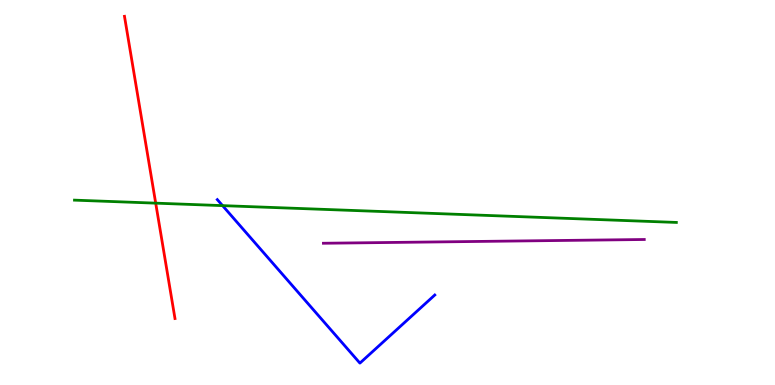[{'lines': ['blue', 'red'], 'intersections': []}, {'lines': ['green', 'red'], 'intersections': [{'x': 2.01, 'y': 4.72}]}, {'lines': ['purple', 'red'], 'intersections': []}, {'lines': ['blue', 'green'], 'intersections': [{'x': 2.87, 'y': 4.66}]}, {'lines': ['blue', 'purple'], 'intersections': []}, {'lines': ['green', 'purple'], 'intersections': []}]